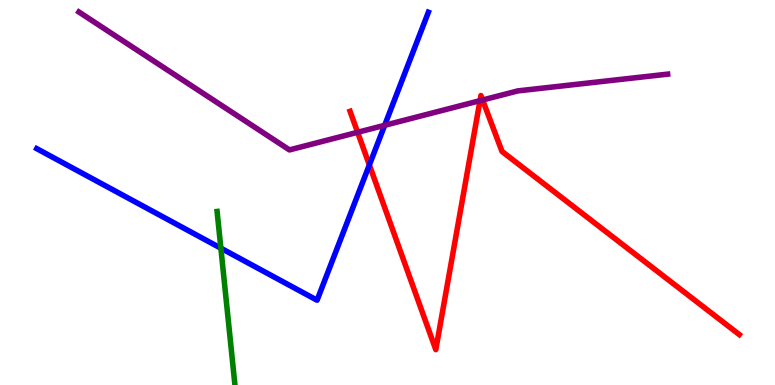[{'lines': ['blue', 'red'], 'intersections': [{'x': 4.77, 'y': 5.72}]}, {'lines': ['green', 'red'], 'intersections': []}, {'lines': ['purple', 'red'], 'intersections': [{'x': 4.61, 'y': 6.56}, {'x': 6.19, 'y': 7.39}, {'x': 6.23, 'y': 7.4}]}, {'lines': ['blue', 'green'], 'intersections': [{'x': 2.85, 'y': 3.55}]}, {'lines': ['blue', 'purple'], 'intersections': [{'x': 4.96, 'y': 6.75}]}, {'lines': ['green', 'purple'], 'intersections': []}]